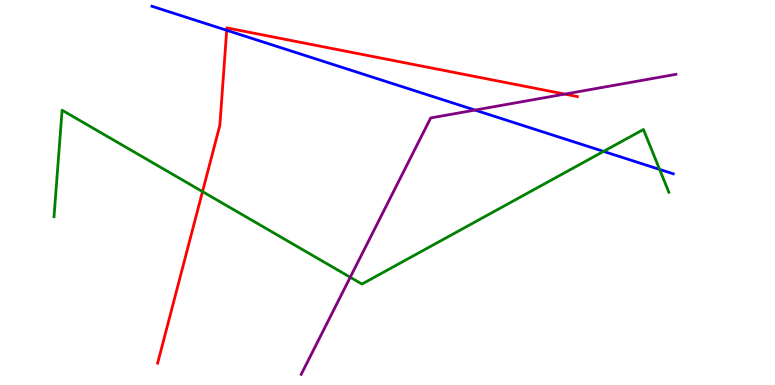[{'lines': ['blue', 'red'], 'intersections': [{'x': 2.93, 'y': 9.21}]}, {'lines': ['green', 'red'], 'intersections': [{'x': 2.61, 'y': 5.02}]}, {'lines': ['purple', 'red'], 'intersections': [{'x': 7.29, 'y': 7.56}]}, {'lines': ['blue', 'green'], 'intersections': [{'x': 7.79, 'y': 6.07}, {'x': 8.51, 'y': 5.6}]}, {'lines': ['blue', 'purple'], 'intersections': [{'x': 6.13, 'y': 7.14}]}, {'lines': ['green', 'purple'], 'intersections': [{'x': 4.52, 'y': 2.8}]}]